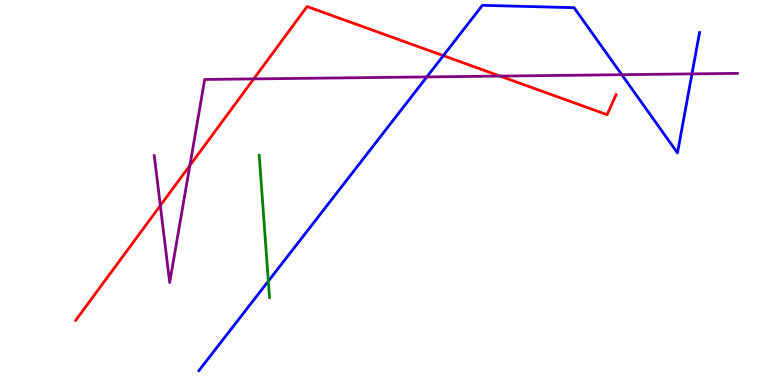[{'lines': ['blue', 'red'], 'intersections': [{'x': 5.72, 'y': 8.55}]}, {'lines': ['green', 'red'], 'intersections': []}, {'lines': ['purple', 'red'], 'intersections': [{'x': 2.07, 'y': 4.66}, {'x': 2.45, 'y': 5.7}, {'x': 3.27, 'y': 7.95}, {'x': 6.45, 'y': 8.02}]}, {'lines': ['blue', 'green'], 'intersections': [{'x': 3.46, 'y': 2.7}]}, {'lines': ['blue', 'purple'], 'intersections': [{'x': 5.51, 'y': 8.0}, {'x': 8.02, 'y': 8.06}, {'x': 8.93, 'y': 8.08}]}, {'lines': ['green', 'purple'], 'intersections': []}]